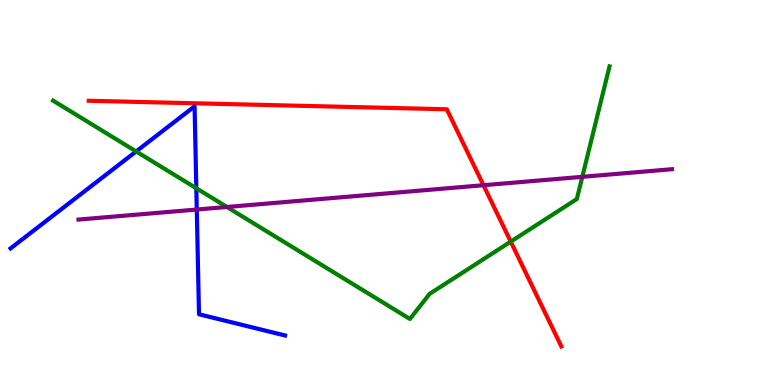[{'lines': ['blue', 'red'], 'intersections': []}, {'lines': ['green', 'red'], 'intersections': [{'x': 6.59, 'y': 3.72}]}, {'lines': ['purple', 'red'], 'intersections': [{'x': 6.24, 'y': 5.19}]}, {'lines': ['blue', 'green'], 'intersections': [{'x': 1.76, 'y': 6.07}, {'x': 2.53, 'y': 5.11}]}, {'lines': ['blue', 'purple'], 'intersections': [{'x': 2.54, 'y': 4.56}]}, {'lines': ['green', 'purple'], 'intersections': [{'x': 2.93, 'y': 4.62}, {'x': 7.51, 'y': 5.41}]}]